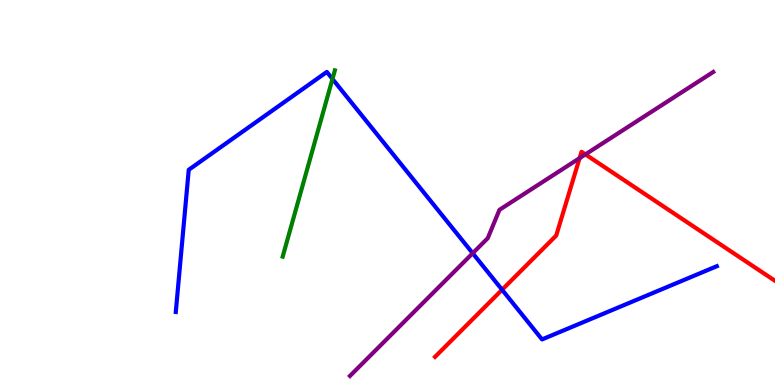[{'lines': ['blue', 'red'], 'intersections': [{'x': 6.48, 'y': 2.47}]}, {'lines': ['green', 'red'], 'intersections': []}, {'lines': ['purple', 'red'], 'intersections': [{'x': 7.48, 'y': 5.89}, {'x': 7.55, 'y': 5.99}]}, {'lines': ['blue', 'green'], 'intersections': [{'x': 4.29, 'y': 7.95}]}, {'lines': ['blue', 'purple'], 'intersections': [{'x': 6.1, 'y': 3.42}]}, {'lines': ['green', 'purple'], 'intersections': []}]